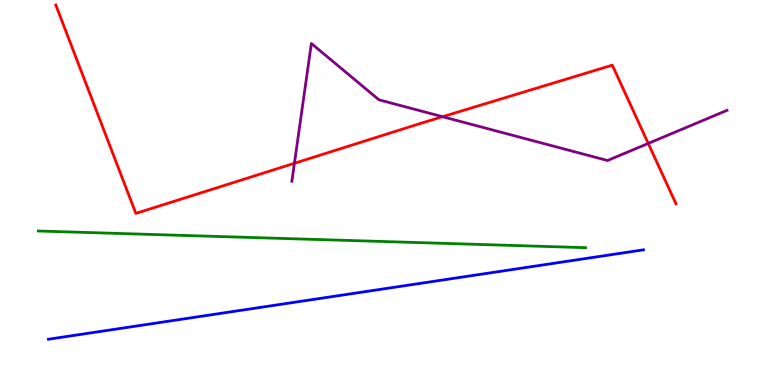[{'lines': ['blue', 'red'], 'intersections': []}, {'lines': ['green', 'red'], 'intersections': []}, {'lines': ['purple', 'red'], 'intersections': [{'x': 3.8, 'y': 5.76}, {'x': 5.71, 'y': 6.97}, {'x': 8.36, 'y': 6.27}]}, {'lines': ['blue', 'green'], 'intersections': []}, {'lines': ['blue', 'purple'], 'intersections': []}, {'lines': ['green', 'purple'], 'intersections': []}]